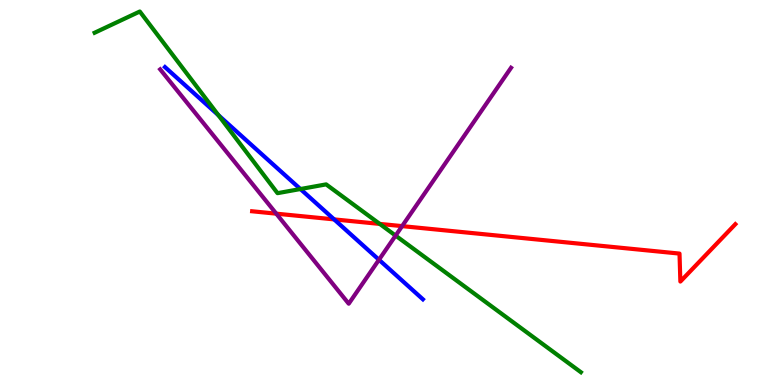[{'lines': ['blue', 'red'], 'intersections': [{'x': 4.31, 'y': 4.3}]}, {'lines': ['green', 'red'], 'intersections': [{'x': 4.9, 'y': 4.18}]}, {'lines': ['purple', 'red'], 'intersections': [{'x': 3.56, 'y': 4.45}, {'x': 5.19, 'y': 4.13}]}, {'lines': ['blue', 'green'], 'intersections': [{'x': 2.82, 'y': 7.01}, {'x': 3.88, 'y': 5.09}]}, {'lines': ['blue', 'purple'], 'intersections': [{'x': 4.89, 'y': 3.25}]}, {'lines': ['green', 'purple'], 'intersections': [{'x': 5.1, 'y': 3.88}]}]